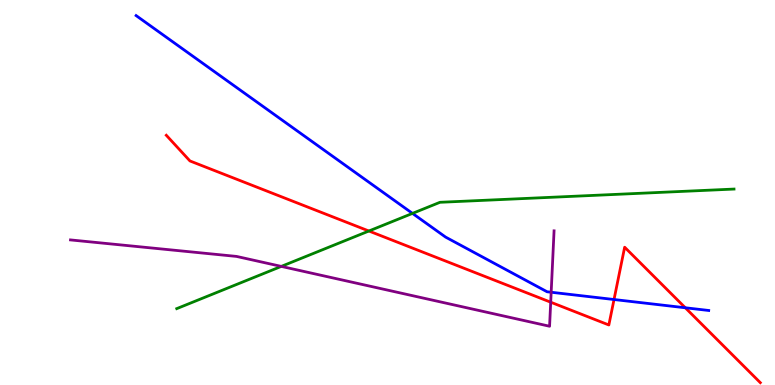[{'lines': ['blue', 'red'], 'intersections': [{'x': 7.92, 'y': 2.22}, {'x': 8.84, 'y': 2.01}]}, {'lines': ['green', 'red'], 'intersections': [{'x': 4.76, 'y': 4.0}]}, {'lines': ['purple', 'red'], 'intersections': [{'x': 7.11, 'y': 2.15}]}, {'lines': ['blue', 'green'], 'intersections': [{'x': 5.32, 'y': 4.46}]}, {'lines': ['blue', 'purple'], 'intersections': [{'x': 7.11, 'y': 2.41}]}, {'lines': ['green', 'purple'], 'intersections': [{'x': 3.63, 'y': 3.08}]}]